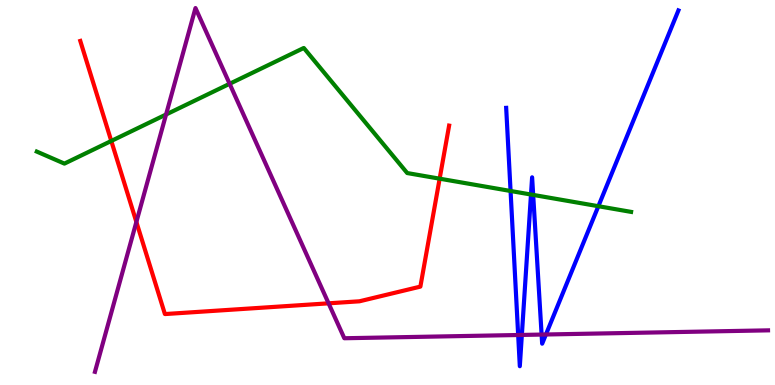[{'lines': ['blue', 'red'], 'intersections': []}, {'lines': ['green', 'red'], 'intersections': [{'x': 1.44, 'y': 6.34}, {'x': 5.67, 'y': 5.36}]}, {'lines': ['purple', 'red'], 'intersections': [{'x': 1.76, 'y': 4.23}, {'x': 4.24, 'y': 2.12}]}, {'lines': ['blue', 'green'], 'intersections': [{'x': 6.59, 'y': 5.04}, {'x': 6.85, 'y': 4.95}, {'x': 6.88, 'y': 4.94}, {'x': 7.72, 'y': 4.64}]}, {'lines': ['blue', 'purple'], 'intersections': [{'x': 6.69, 'y': 1.3}, {'x': 6.73, 'y': 1.3}, {'x': 6.99, 'y': 1.31}, {'x': 7.04, 'y': 1.31}]}, {'lines': ['green', 'purple'], 'intersections': [{'x': 2.14, 'y': 7.03}, {'x': 2.96, 'y': 7.82}]}]